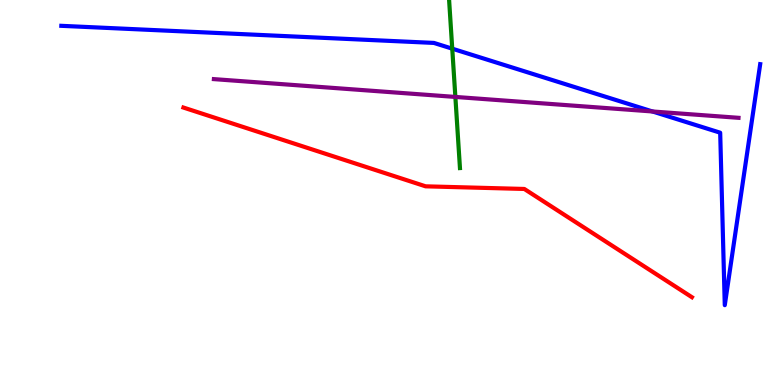[{'lines': ['blue', 'red'], 'intersections': []}, {'lines': ['green', 'red'], 'intersections': []}, {'lines': ['purple', 'red'], 'intersections': []}, {'lines': ['blue', 'green'], 'intersections': [{'x': 5.84, 'y': 8.74}]}, {'lines': ['blue', 'purple'], 'intersections': [{'x': 8.42, 'y': 7.1}]}, {'lines': ['green', 'purple'], 'intersections': [{'x': 5.88, 'y': 7.48}]}]